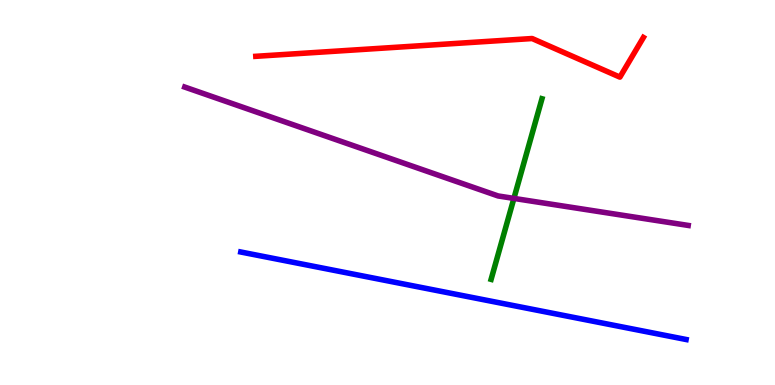[{'lines': ['blue', 'red'], 'intersections': []}, {'lines': ['green', 'red'], 'intersections': []}, {'lines': ['purple', 'red'], 'intersections': []}, {'lines': ['blue', 'green'], 'intersections': []}, {'lines': ['blue', 'purple'], 'intersections': []}, {'lines': ['green', 'purple'], 'intersections': [{'x': 6.63, 'y': 4.85}]}]